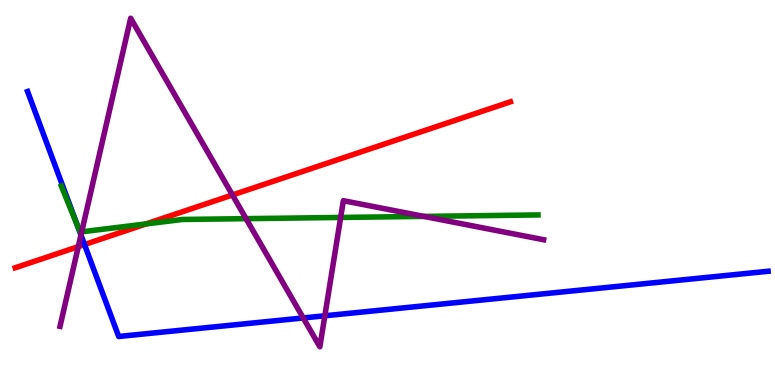[{'lines': ['blue', 'red'], 'intersections': [{'x': 1.09, 'y': 3.65}]}, {'lines': ['green', 'red'], 'intersections': [{'x': 1.88, 'y': 4.18}]}, {'lines': ['purple', 'red'], 'intersections': [{'x': 1.01, 'y': 3.59}, {'x': 3.0, 'y': 4.94}]}, {'lines': ['blue', 'green'], 'intersections': [{'x': 0.999, 'y': 4.14}]}, {'lines': ['blue', 'purple'], 'intersections': [{'x': 1.04, 'y': 3.9}, {'x': 3.91, 'y': 1.74}, {'x': 4.19, 'y': 1.8}]}, {'lines': ['green', 'purple'], 'intersections': [{'x': 1.05, 'y': 3.98}, {'x': 3.18, 'y': 4.32}, {'x': 4.4, 'y': 4.35}, {'x': 5.47, 'y': 4.38}]}]